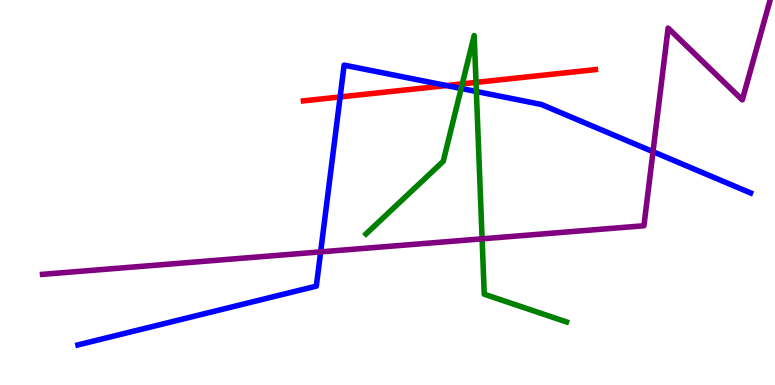[{'lines': ['blue', 'red'], 'intersections': [{'x': 4.39, 'y': 7.48}, {'x': 5.76, 'y': 7.78}]}, {'lines': ['green', 'red'], 'intersections': [{'x': 5.97, 'y': 7.82}, {'x': 6.14, 'y': 7.86}]}, {'lines': ['purple', 'red'], 'intersections': []}, {'lines': ['blue', 'green'], 'intersections': [{'x': 5.95, 'y': 7.7}, {'x': 6.15, 'y': 7.62}]}, {'lines': ['blue', 'purple'], 'intersections': [{'x': 4.14, 'y': 3.46}, {'x': 8.43, 'y': 6.06}]}, {'lines': ['green', 'purple'], 'intersections': [{'x': 6.22, 'y': 3.8}]}]